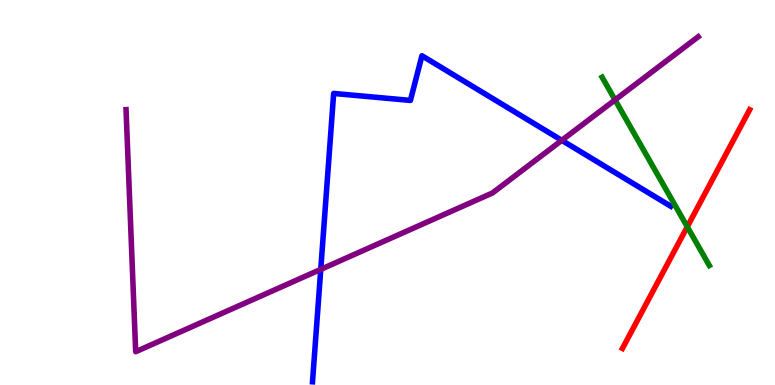[{'lines': ['blue', 'red'], 'intersections': []}, {'lines': ['green', 'red'], 'intersections': [{'x': 8.87, 'y': 4.11}]}, {'lines': ['purple', 'red'], 'intersections': []}, {'lines': ['blue', 'green'], 'intersections': []}, {'lines': ['blue', 'purple'], 'intersections': [{'x': 4.14, 'y': 3.0}, {'x': 7.25, 'y': 6.35}]}, {'lines': ['green', 'purple'], 'intersections': [{'x': 7.94, 'y': 7.4}]}]